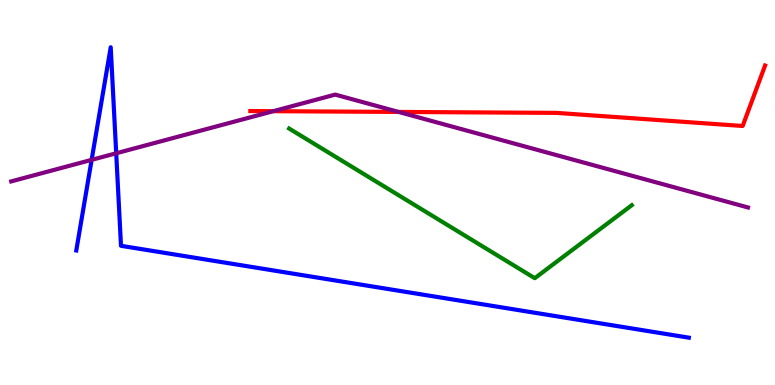[{'lines': ['blue', 'red'], 'intersections': []}, {'lines': ['green', 'red'], 'intersections': []}, {'lines': ['purple', 'red'], 'intersections': [{'x': 3.53, 'y': 7.11}, {'x': 5.14, 'y': 7.09}]}, {'lines': ['blue', 'green'], 'intersections': []}, {'lines': ['blue', 'purple'], 'intersections': [{'x': 1.18, 'y': 5.85}, {'x': 1.5, 'y': 6.02}]}, {'lines': ['green', 'purple'], 'intersections': []}]